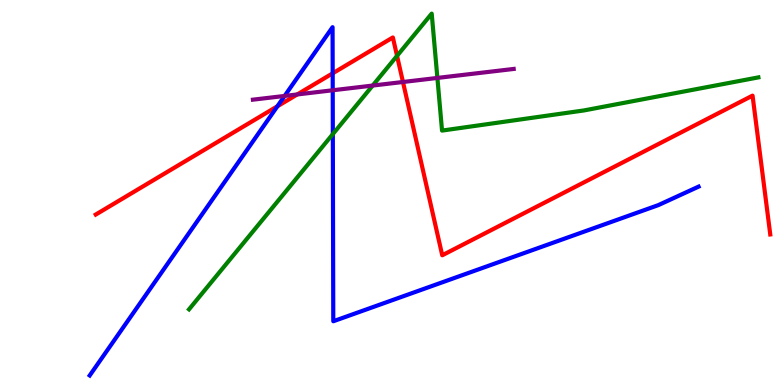[{'lines': ['blue', 'red'], 'intersections': [{'x': 3.58, 'y': 7.24}, {'x': 4.29, 'y': 8.1}]}, {'lines': ['green', 'red'], 'intersections': [{'x': 5.12, 'y': 8.55}]}, {'lines': ['purple', 'red'], 'intersections': [{'x': 3.84, 'y': 7.55}, {'x': 5.2, 'y': 7.87}]}, {'lines': ['blue', 'green'], 'intersections': [{'x': 4.29, 'y': 6.52}]}, {'lines': ['blue', 'purple'], 'intersections': [{'x': 3.67, 'y': 7.51}, {'x': 4.29, 'y': 7.66}]}, {'lines': ['green', 'purple'], 'intersections': [{'x': 4.81, 'y': 7.78}, {'x': 5.64, 'y': 7.98}]}]